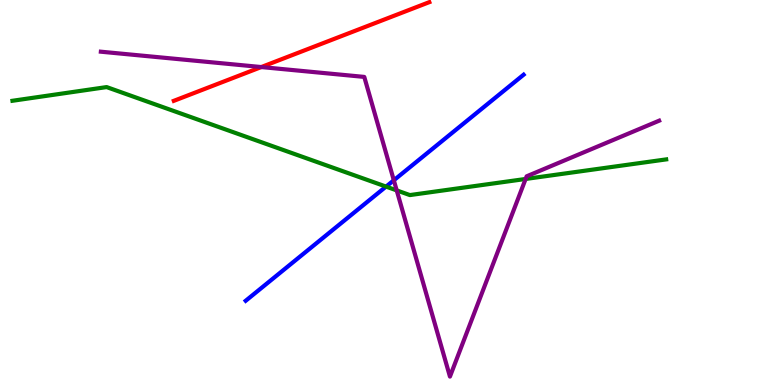[{'lines': ['blue', 'red'], 'intersections': []}, {'lines': ['green', 'red'], 'intersections': []}, {'lines': ['purple', 'red'], 'intersections': [{'x': 3.37, 'y': 8.26}]}, {'lines': ['blue', 'green'], 'intersections': [{'x': 4.98, 'y': 5.15}]}, {'lines': ['blue', 'purple'], 'intersections': [{'x': 5.08, 'y': 5.32}]}, {'lines': ['green', 'purple'], 'intersections': [{'x': 5.12, 'y': 5.05}, {'x': 6.78, 'y': 5.35}]}]